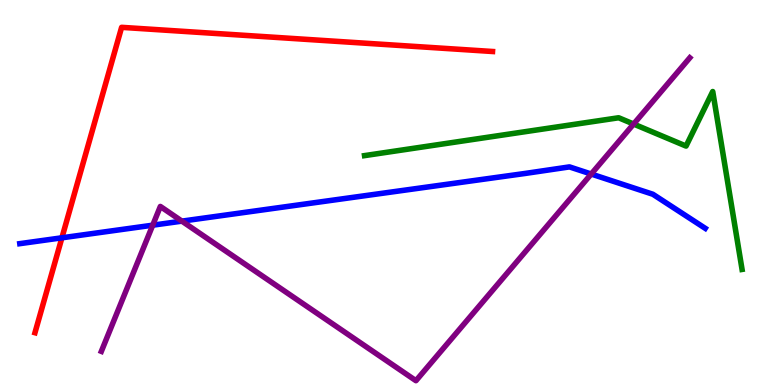[{'lines': ['blue', 'red'], 'intersections': [{'x': 0.799, 'y': 3.82}]}, {'lines': ['green', 'red'], 'intersections': []}, {'lines': ['purple', 'red'], 'intersections': []}, {'lines': ['blue', 'green'], 'intersections': []}, {'lines': ['blue', 'purple'], 'intersections': [{'x': 1.97, 'y': 4.15}, {'x': 2.35, 'y': 4.26}, {'x': 7.63, 'y': 5.48}]}, {'lines': ['green', 'purple'], 'intersections': [{'x': 8.18, 'y': 6.78}]}]